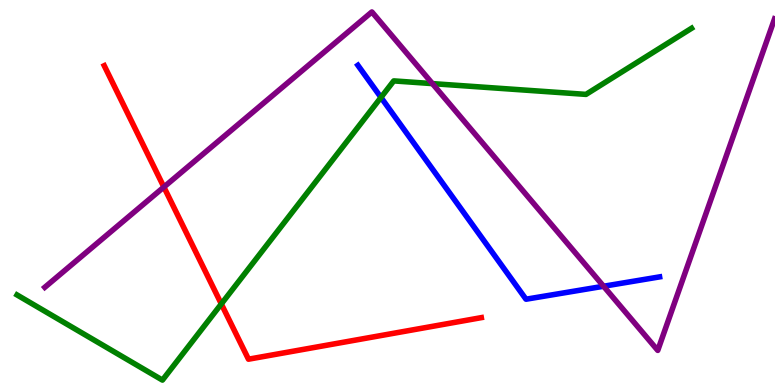[{'lines': ['blue', 'red'], 'intersections': []}, {'lines': ['green', 'red'], 'intersections': [{'x': 2.86, 'y': 2.11}]}, {'lines': ['purple', 'red'], 'intersections': [{'x': 2.11, 'y': 5.14}]}, {'lines': ['blue', 'green'], 'intersections': [{'x': 4.92, 'y': 7.47}]}, {'lines': ['blue', 'purple'], 'intersections': [{'x': 7.79, 'y': 2.56}]}, {'lines': ['green', 'purple'], 'intersections': [{'x': 5.58, 'y': 7.83}]}]